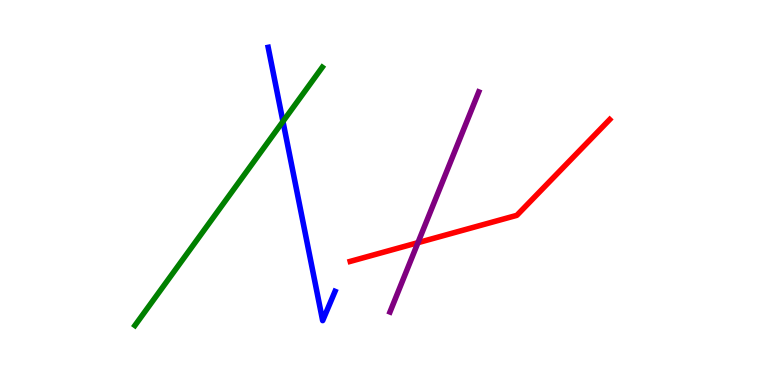[{'lines': ['blue', 'red'], 'intersections': []}, {'lines': ['green', 'red'], 'intersections': []}, {'lines': ['purple', 'red'], 'intersections': [{'x': 5.39, 'y': 3.7}]}, {'lines': ['blue', 'green'], 'intersections': [{'x': 3.65, 'y': 6.85}]}, {'lines': ['blue', 'purple'], 'intersections': []}, {'lines': ['green', 'purple'], 'intersections': []}]